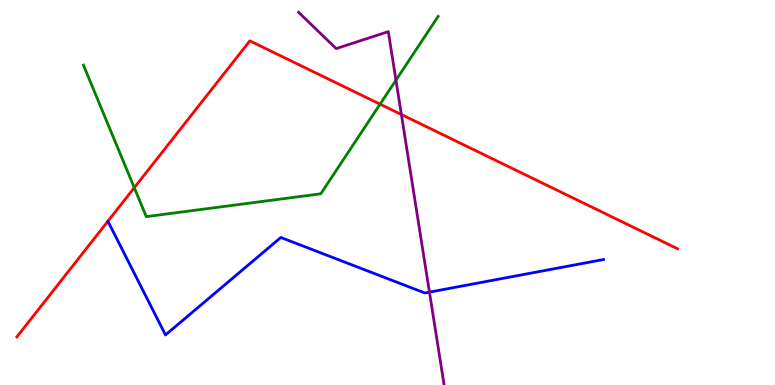[{'lines': ['blue', 'red'], 'intersections': []}, {'lines': ['green', 'red'], 'intersections': [{'x': 1.73, 'y': 5.12}, {'x': 4.9, 'y': 7.29}]}, {'lines': ['purple', 'red'], 'intersections': [{'x': 5.18, 'y': 7.03}]}, {'lines': ['blue', 'green'], 'intersections': []}, {'lines': ['blue', 'purple'], 'intersections': [{'x': 5.54, 'y': 2.41}]}, {'lines': ['green', 'purple'], 'intersections': [{'x': 5.11, 'y': 7.92}]}]